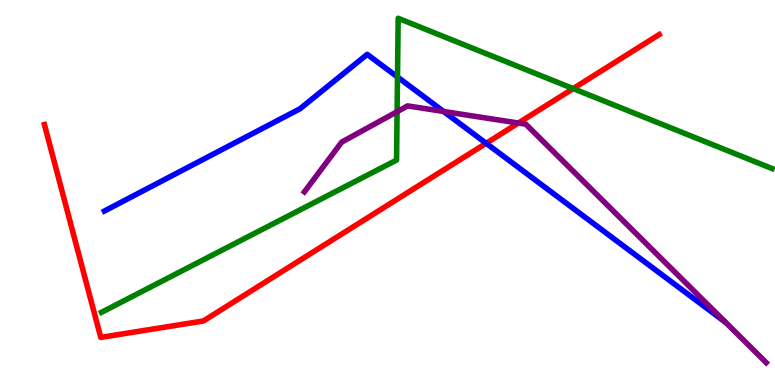[{'lines': ['blue', 'red'], 'intersections': [{'x': 6.27, 'y': 6.28}]}, {'lines': ['green', 'red'], 'intersections': [{'x': 7.4, 'y': 7.7}]}, {'lines': ['purple', 'red'], 'intersections': [{'x': 6.69, 'y': 6.8}]}, {'lines': ['blue', 'green'], 'intersections': [{'x': 5.13, 'y': 8.0}]}, {'lines': ['blue', 'purple'], 'intersections': [{'x': 5.72, 'y': 7.1}]}, {'lines': ['green', 'purple'], 'intersections': [{'x': 5.12, 'y': 7.1}]}]